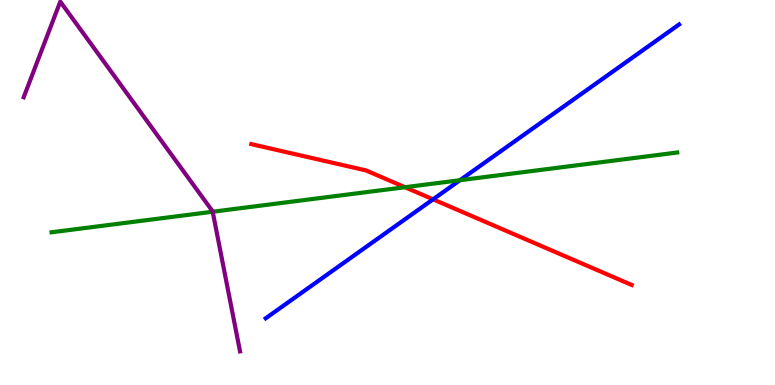[{'lines': ['blue', 'red'], 'intersections': [{'x': 5.59, 'y': 4.82}]}, {'lines': ['green', 'red'], 'intersections': [{'x': 5.23, 'y': 5.14}]}, {'lines': ['purple', 'red'], 'intersections': []}, {'lines': ['blue', 'green'], 'intersections': [{'x': 5.94, 'y': 5.32}]}, {'lines': ['blue', 'purple'], 'intersections': []}, {'lines': ['green', 'purple'], 'intersections': [{'x': 2.74, 'y': 4.5}]}]